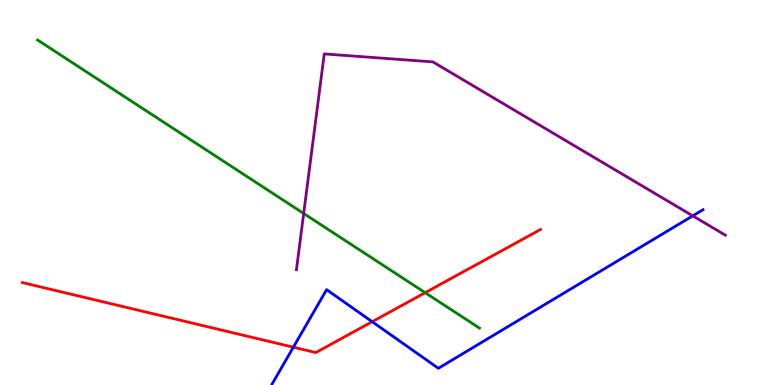[{'lines': ['blue', 'red'], 'intersections': [{'x': 3.79, 'y': 0.982}, {'x': 4.8, 'y': 1.64}]}, {'lines': ['green', 'red'], 'intersections': [{'x': 5.49, 'y': 2.4}]}, {'lines': ['purple', 'red'], 'intersections': []}, {'lines': ['blue', 'green'], 'intersections': []}, {'lines': ['blue', 'purple'], 'intersections': [{'x': 8.94, 'y': 4.39}]}, {'lines': ['green', 'purple'], 'intersections': [{'x': 3.92, 'y': 4.45}]}]